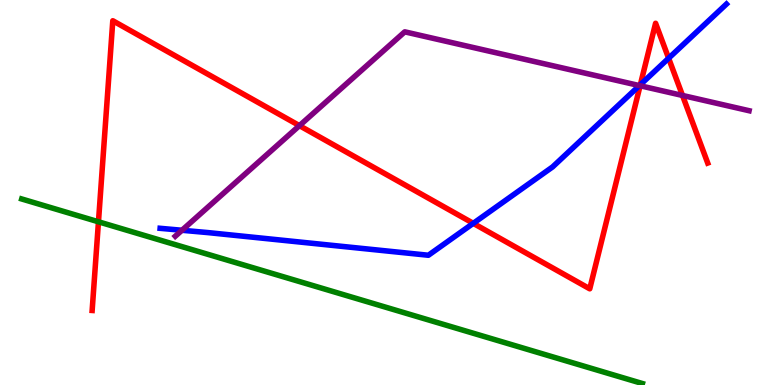[{'lines': ['blue', 'red'], 'intersections': [{'x': 6.11, 'y': 4.2}, {'x': 8.26, 'y': 7.8}, {'x': 8.63, 'y': 8.49}]}, {'lines': ['green', 'red'], 'intersections': [{'x': 1.27, 'y': 4.24}]}, {'lines': ['purple', 'red'], 'intersections': [{'x': 3.86, 'y': 6.74}, {'x': 8.26, 'y': 7.77}, {'x': 8.81, 'y': 7.52}]}, {'lines': ['blue', 'green'], 'intersections': []}, {'lines': ['blue', 'purple'], 'intersections': [{'x': 2.35, 'y': 4.02}, {'x': 8.25, 'y': 7.78}]}, {'lines': ['green', 'purple'], 'intersections': []}]